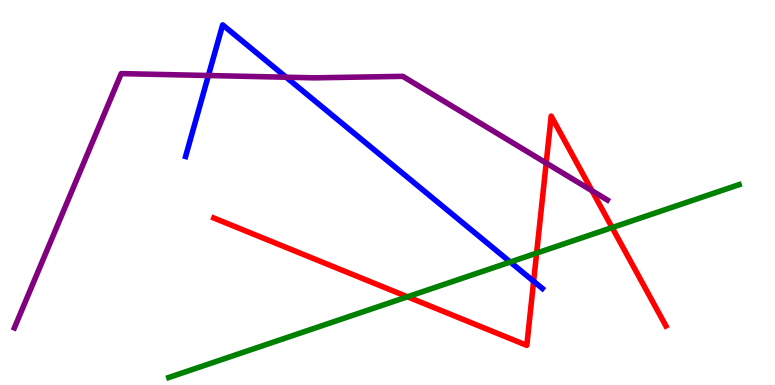[{'lines': ['blue', 'red'], 'intersections': [{'x': 6.89, 'y': 2.69}]}, {'lines': ['green', 'red'], 'intersections': [{'x': 5.26, 'y': 2.29}, {'x': 6.92, 'y': 3.43}, {'x': 7.9, 'y': 4.09}]}, {'lines': ['purple', 'red'], 'intersections': [{'x': 7.05, 'y': 5.76}, {'x': 7.64, 'y': 5.05}]}, {'lines': ['blue', 'green'], 'intersections': [{'x': 6.58, 'y': 3.19}]}, {'lines': ['blue', 'purple'], 'intersections': [{'x': 2.69, 'y': 8.04}, {'x': 3.69, 'y': 7.99}]}, {'lines': ['green', 'purple'], 'intersections': []}]